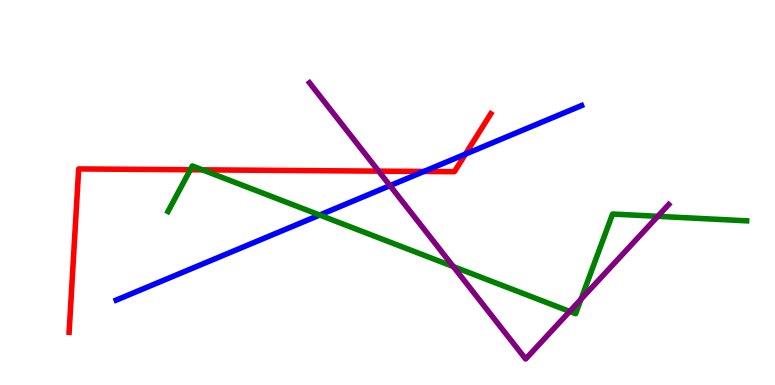[{'lines': ['blue', 'red'], 'intersections': [{'x': 5.47, 'y': 5.55}, {'x': 6.01, 'y': 6.0}]}, {'lines': ['green', 'red'], 'intersections': [{'x': 2.46, 'y': 5.59}, {'x': 2.61, 'y': 5.59}]}, {'lines': ['purple', 'red'], 'intersections': [{'x': 4.89, 'y': 5.55}]}, {'lines': ['blue', 'green'], 'intersections': [{'x': 4.12, 'y': 4.41}]}, {'lines': ['blue', 'purple'], 'intersections': [{'x': 5.03, 'y': 5.18}]}, {'lines': ['green', 'purple'], 'intersections': [{'x': 5.85, 'y': 3.08}, {'x': 7.35, 'y': 1.91}, {'x': 7.5, 'y': 2.23}, {'x': 8.49, 'y': 4.38}]}]